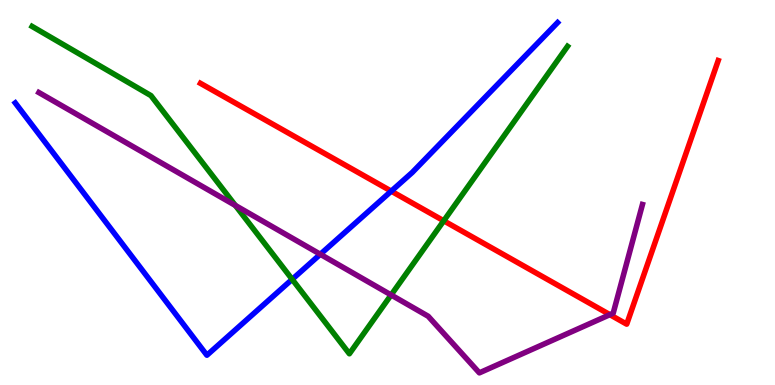[{'lines': ['blue', 'red'], 'intersections': [{'x': 5.05, 'y': 5.04}]}, {'lines': ['green', 'red'], 'intersections': [{'x': 5.73, 'y': 4.27}]}, {'lines': ['purple', 'red'], 'intersections': [{'x': 7.87, 'y': 1.83}]}, {'lines': ['blue', 'green'], 'intersections': [{'x': 3.77, 'y': 2.74}]}, {'lines': ['blue', 'purple'], 'intersections': [{'x': 4.13, 'y': 3.4}]}, {'lines': ['green', 'purple'], 'intersections': [{'x': 3.04, 'y': 4.66}, {'x': 5.05, 'y': 2.34}]}]